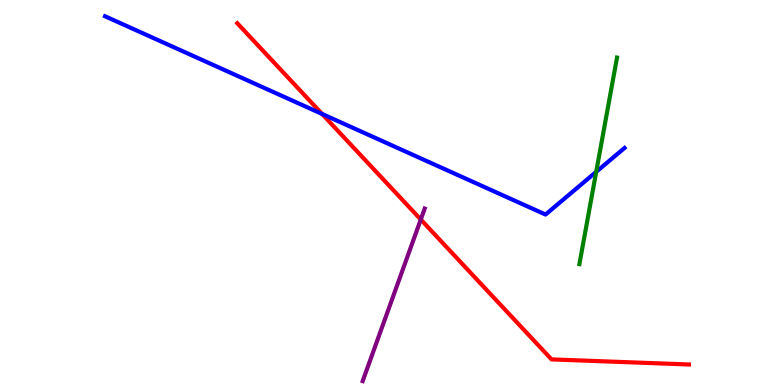[{'lines': ['blue', 'red'], 'intersections': [{'x': 4.16, 'y': 7.04}]}, {'lines': ['green', 'red'], 'intersections': []}, {'lines': ['purple', 'red'], 'intersections': [{'x': 5.43, 'y': 4.3}]}, {'lines': ['blue', 'green'], 'intersections': [{'x': 7.69, 'y': 5.54}]}, {'lines': ['blue', 'purple'], 'intersections': []}, {'lines': ['green', 'purple'], 'intersections': []}]